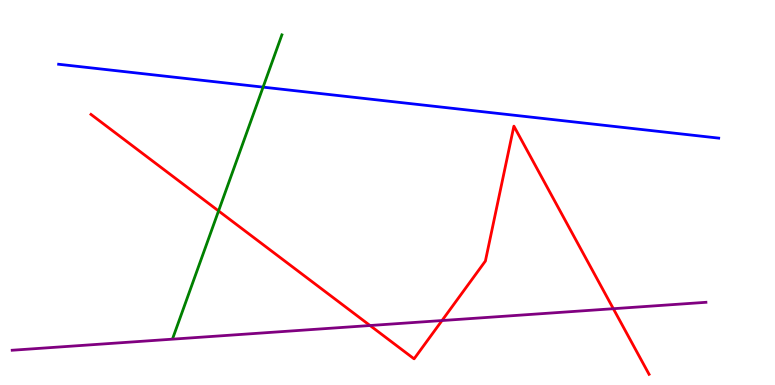[{'lines': ['blue', 'red'], 'intersections': []}, {'lines': ['green', 'red'], 'intersections': [{'x': 2.82, 'y': 4.52}]}, {'lines': ['purple', 'red'], 'intersections': [{'x': 4.77, 'y': 1.55}, {'x': 5.7, 'y': 1.67}, {'x': 7.91, 'y': 1.98}]}, {'lines': ['blue', 'green'], 'intersections': [{'x': 3.39, 'y': 7.74}]}, {'lines': ['blue', 'purple'], 'intersections': []}, {'lines': ['green', 'purple'], 'intersections': []}]